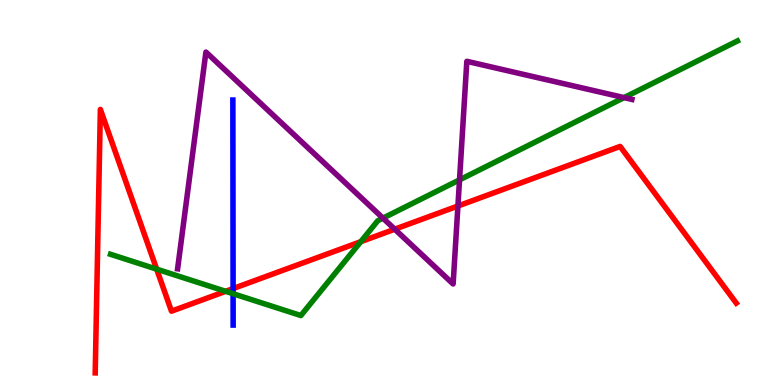[{'lines': ['blue', 'red'], 'intersections': [{'x': 3.01, 'y': 2.5}]}, {'lines': ['green', 'red'], 'intersections': [{'x': 2.02, 'y': 3.01}, {'x': 2.91, 'y': 2.43}, {'x': 4.66, 'y': 3.72}]}, {'lines': ['purple', 'red'], 'intersections': [{'x': 5.09, 'y': 4.05}, {'x': 5.91, 'y': 4.65}]}, {'lines': ['blue', 'green'], 'intersections': [{'x': 3.01, 'y': 2.37}]}, {'lines': ['blue', 'purple'], 'intersections': []}, {'lines': ['green', 'purple'], 'intersections': [{'x': 4.94, 'y': 4.33}, {'x': 5.93, 'y': 5.33}, {'x': 8.05, 'y': 7.46}]}]